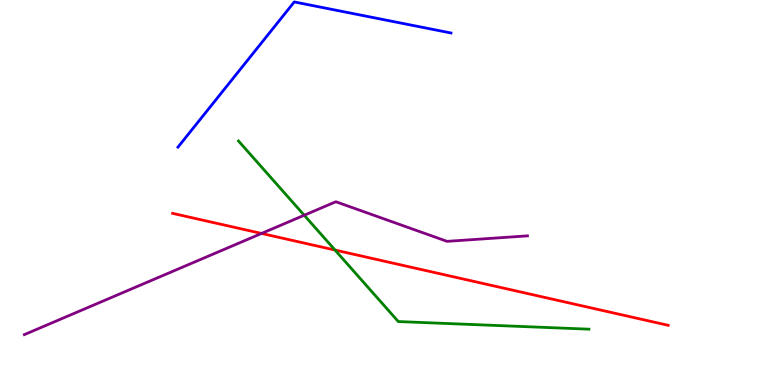[{'lines': ['blue', 'red'], 'intersections': []}, {'lines': ['green', 'red'], 'intersections': [{'x': 4.32, 'y': 3.51}]}, {'lines': ['purple', 'red'], 'intersections': [{'x': 3.37, 'y': 3.94}]}, {'lines': ['blue', 'green'], 'intersections': []}, {'lines': ['blue', 'purple'], 'intersections': []}, {'lines': ['green', 'purple'], 'intersections': [{'x': 3.93, 'y': 4.41}]}]